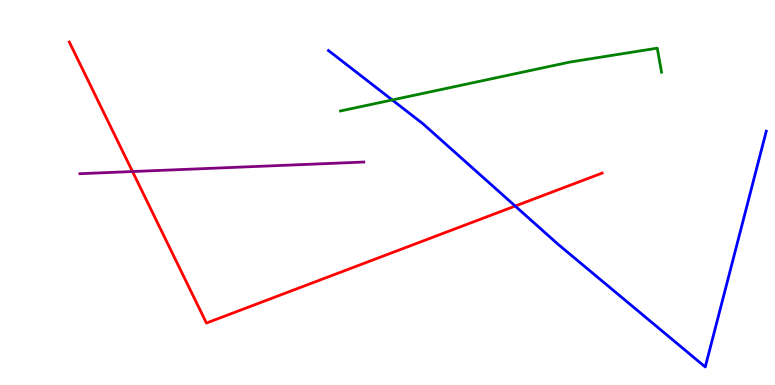[{'lines': ['blue', 'red'], 'intersections': [{'x': 6.65, 'y': 4.65}]}, {'lines': ['green', 'red'], 'intersections': []}, {'lines': ['purple', 'red'], 'intersections': [{'x': 1.71, 'y': 5.54}]}, {'lines': ['blue', 'green'], 'intersections': [{'x': 5.06, 'y': 7.4}]}, {'lines': ['blue', 'purple'], 'intersections': []}, {'lines': ['green', 'purple'], 'intersections': []}]